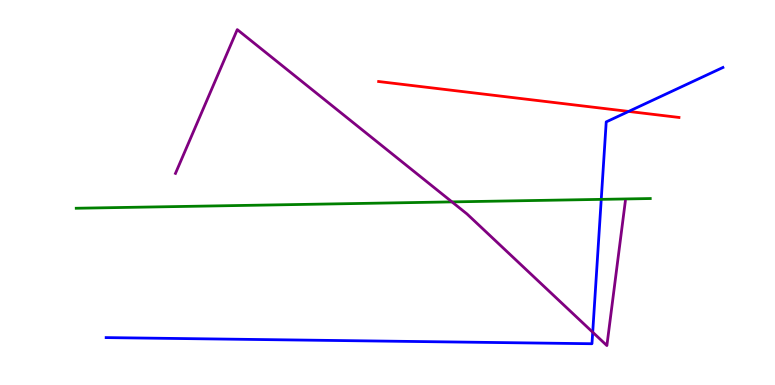[{'lines': ['blue', 'red'], 'intersections': [{'x': 8.11, 'y': 7.11}]}, {'lines': ['green', 'red'], 'intersections': []}, {'lines': ['purple', 'red'], 'intersections': []}, {'lines': ['blue', 'green'], 'intersections': [{'x': 7.76, 'y': 4.82}]}, {'lines': ['blue', 'purple'], 'intersections': [{'x': 7.65, 'y': 1.37}]}, {'lines': ['green', 'purple'], 'intersections': [{'x': 5.83, 'y': 4.76}]}]